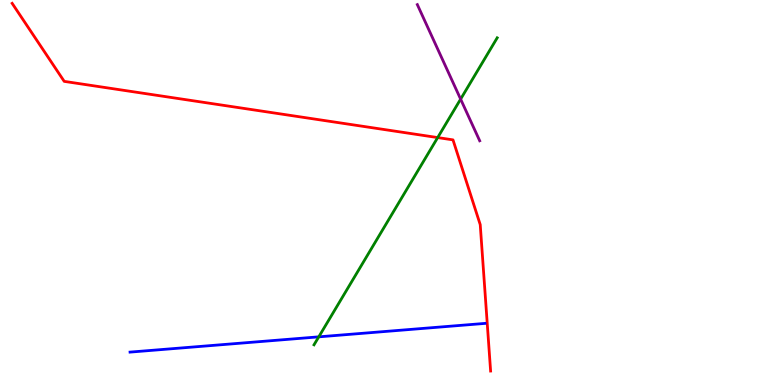[{'lines': ['blue', 'red'], 'intersections': []}, {'lines': ['green', 'red'], 'intersections': [{'x': 5.65, 'y': 6.43}]}, {'lines': ['purple', 'red'], 'intersections': []}, {'lines': ['blue', 'green'], 'intersections': [{'x': 4.11, 'y': 1.25}]}, {'lines': ['blue', 'purple'], 'intersections': []}, {'lines': ['green', 'purple'], 'intersections': [{'x': 5.94, 'y': 7.43}]}]